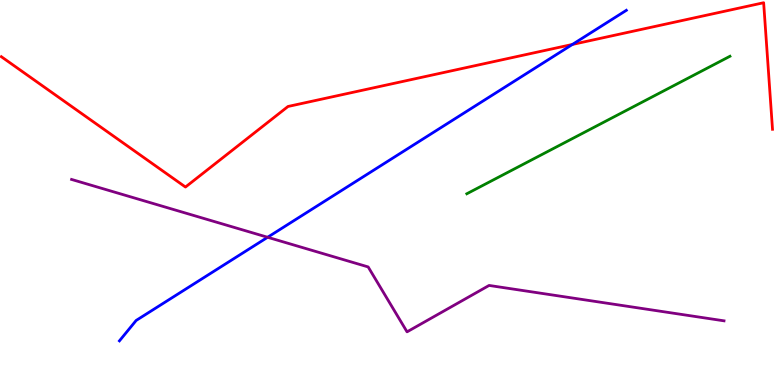[{'lines': ['blue', 'red'], 'intersections': [{'x': 7.39, 'y': 8.85}]}, {'lines': ['green', 'red'], 'intersections': []}, {'lines': ['purple', 'red'], 'intersections': []}, {'lines': ['blue', 'green'], 'intersections': []}, {'lines': ['blue', 'purple'], 'intersections': [{'x': 3.45, 'y': 3.84}]}, {'lines': ['green', 'purple'], 'intersections': []}]